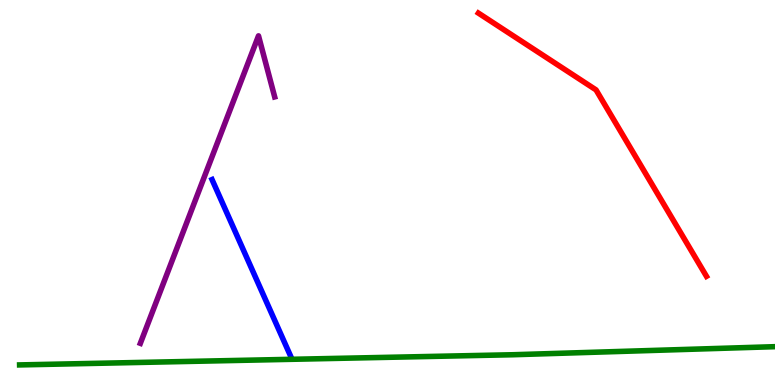[{'lines': ['blue', 'red'], 'intersections': []}, {'lines': ['green', 'red'], 'intersections': []}, {'lines': ['purple', 'red'], 'intersections': []}, {'lines': ['blue', 'green'], 'intersections': []}, {'lines': ['blue', 'purple'], 'intersections': []}, {'lines': ['green', 'purple'], 'intersections': []}]